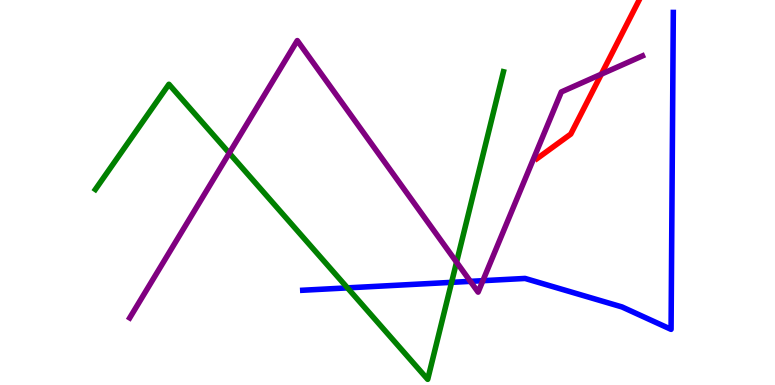[{'lines': ['blue', 'red'], 'intersections': []}, {'lines': ['green', 'red'], 'intersections': []}, {'lines': ['purple', 'red'], 'intersections': [{'x': 7.76, 'y': 8.07}]}, {'lines': ['blue', 'green'], 'intersections': [{'x': 4.48, 'y': 2.52}, {'x': 5.83, 'y': 2.67}]}, {'lines': ['blue', 'purple'], 'intersections': [{'x': 6.07, 'y': 2.69}, {'x': 6.23, 'y': 2.71}]}, {'lines': ['green', 'purple'], 'intersections': [{'x': 2.96, 'y': 6.02}, {'x': 5.89, 'y': 3.19}]}]